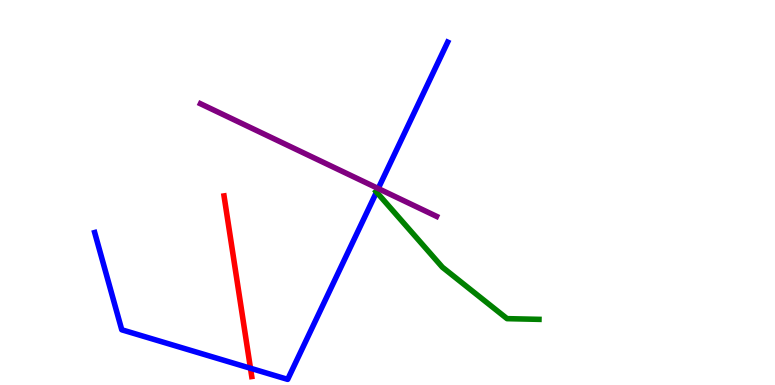[{'lines': ['blue', 'red'], 'intersections': [{'x': 3.23, 'y': 0.435}]}, {'lines': ['green', 'red'], 'intersections': []}, {'lines': ['purple', 'red'], 'intersections': []}, {'lines': ['blue', 'green'], 'intersections': [{'x': 4.86, 'y': 5.01}]}, {'lines': ['blue', 'purple'], 'intersections': [{'x': 4.88, 'y': 5.1}]}, {'lines': ['green', 'purple'], 'intersections': []}]